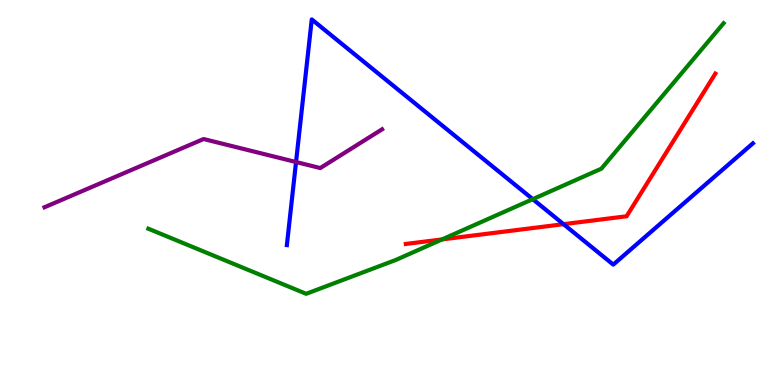[{'lines': ['blue', 'red'], 'intersections': [{'x': 7.27, 'y': 4.18}]}, {'lines': ['green', 'red'], 'intersections': [{'x': 5.7, 'y': 3.78}]}, {'lines': ['purple', 'red'], 'intersections': []}, {'lines': ['blue', 'green'], 'intersections': [{'x': 6.87, 'y': 4.83}]}, {'lines': ['blue', 'purple'], 'intersections': [{'x': 3.82, 'y': 5.79}]}, {'lines': ['green', 'purple'], 'intersections': []}]